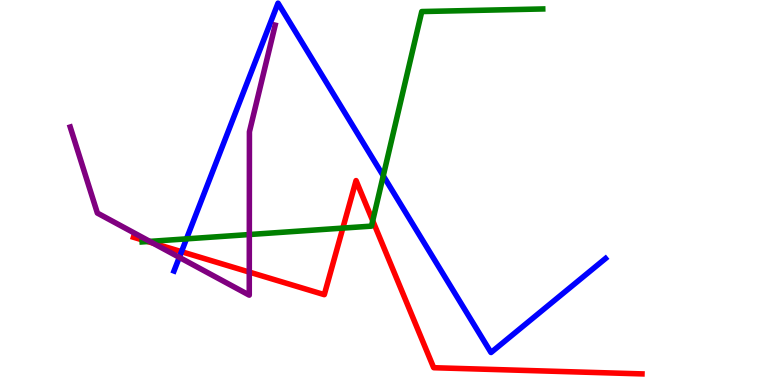[{'lines': ['blue', 'red'], 'intersections': [{'x': 2.34, 'y': 3.46}]}, {'lines': ['green', 'red'], 'intersections': [{'x': 1.91, 'y': 3.73}, {'x': 4.42, 'y': 4.08}, {'x': 4.81, 'y': 4.27}]}, {'lines': ['purple', 'red'], 'intersections': [{'x': 1.97, 'y': 3.69}, {'x': 3.22, 'y': 2.93}]}, {'lines': ['blue', 'green'], 'intersections': [{'x': 2.41, 'y': 3.8}, {'x': 4.95, 'y': 5.43}]}, {'lines': ['blue', 'purple'], 'intersections': [{'x': 2.31, 'y': 3.32}]}, {'lines': ['green', 'purple'], 'intersections': [{'x': 1.93, 'y': 3.73}, {'x': 3.22, 'y': 3.91}]}]